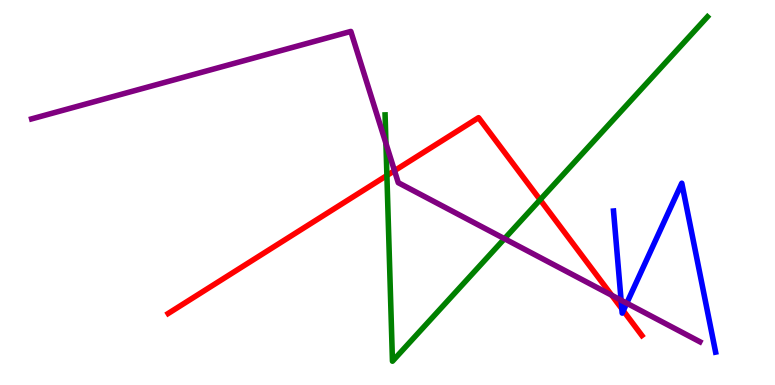[{'lines': ['blue', 'red'], 'intersections': [{'x': 8.02, 'y': 1.98}, {'x': 8.04, 'y': 1.93}]}, {'lines': ['green', 'red'], 'intersections': [{'x': 4.99, 'y': 5.44}, {'x': 6.97, 'y': 4.81}]}, {'lines': ['purple', 'red'], 'intersections': [{'x': 5.09, 'y': 5.57}, {'x': 7.89, 'y': 2.33}]}, {'lines': ['blue', 'green'], 'intersections': []}, {'lines': ['blue', 'purple'], 'intersections': [{'x': 8.01, 'y': 2.2}, {'x': 8.09, 'y': 2.12}]}, {'lines': ['green', 'purple'], 'intersections': [{'x': 4.98, 'y': 6.28}, {'x': 6.51, 'y': 3.8}]}]